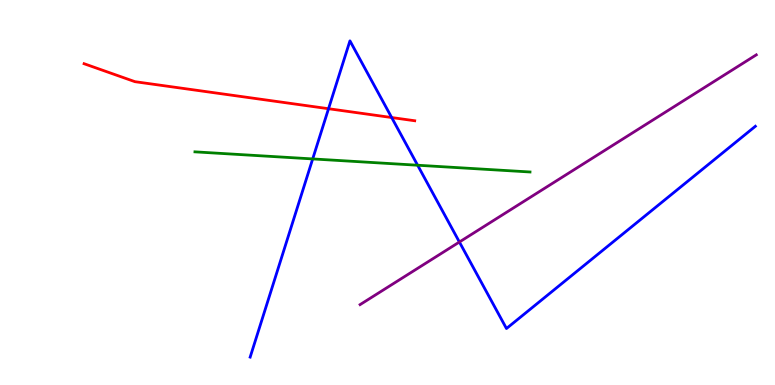[{'lines': ['blue', 'red'], 'intersections': [{'x': 4.24, 'y': 7.18}, {'x': 5.05, 'y': 6.95}]}, {'lines': ['green', 'red'], 'intersections': []}, {'lines': ['purple', 'red'], 'intersections': []}, {'lines': ['blue', 'green'], 'intersections': [{'x': 4.03, 'y': 5.87}, {'x': 5.39, 'y': 5.71}]}, {'lines': ['blue', 'purple'], 'intersections': [{'x': 5.93, 'y': 3.71}]}, {'lines': ['green', 'purple'], 'intersections': []}]